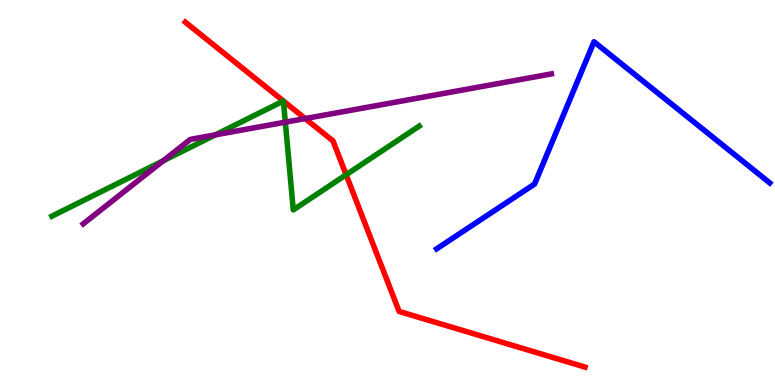[{'lines': ['blue', 'red'], 'intersections': []}, {'lines': ['green', 'red'], 'intersections': [{'x': 3.66, 'y': 7.38}, {'x': 3.66, 'y': 7.38}, {'x': 4.47, 'y': 5.46}]}, {'lines': ['purple', 'red'], 'intersections': [{'x': 3.94, 'y': 6.92}]}, {'lines': ['blue', 'green'], 'intersections': []}, {'lines': ['blue', 'purple'], 'intersections': []}, {'lines': ['green', 'purple'], 'intersections': [{'x': 2.1, 'y': 5.82}, {'x': 2.78, 'y': 6.5}, {'x': 3.68, 'y': 6.83}]}]